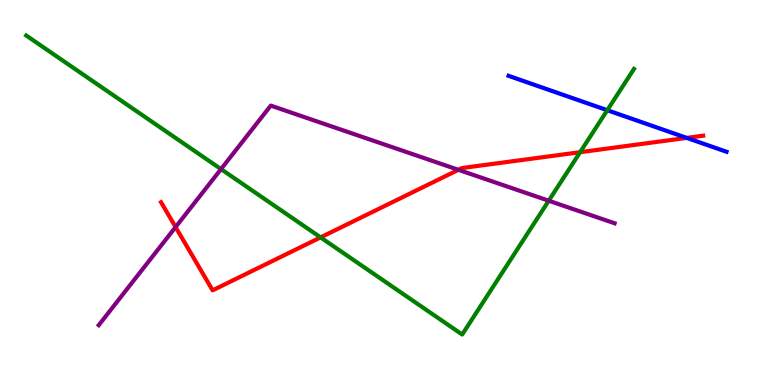[{'lines': ['blue', 'red'], 'intersections': [{'x': 8.86, 'y': 6.42}]}, {'lines': ['green', 'red'], 'intersections': [{'x': 4.14, 'y': 3.83}, {'x': 7.49, 'y': 6.05}]}, {'lines': ['purple', 'red'], 'intersections': [{'x': 2.27, 'y': 4.1}, {'x': 5.91, 'y': 5.59}]}, {'lines': ['blue', 'green'], 'intersections': [{'x': 7.84, 'y': 7.14}]}, {'lines': ['blue', 'purple'], 'intersections': []}, {'lines': ['green', 'purple'], 'intersections': [{'x': 2.85, 'y': 5.61}, {'x': 7.08, 'y': 4.79}]}]